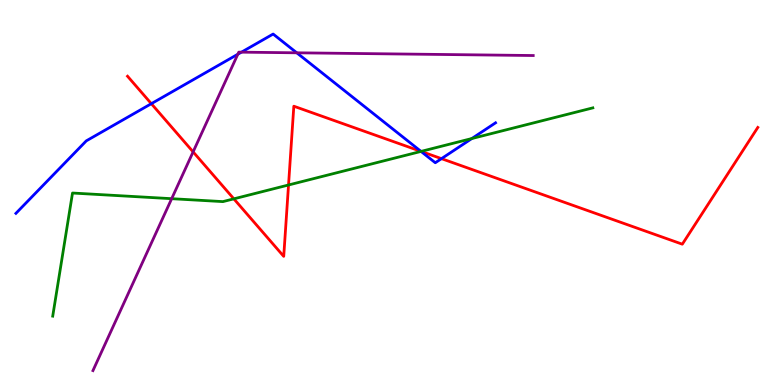[{'lines': ['blue', 'red'], 'intersections': [{'x': 1.95, 'y': 7.31}, {'x': 5.43, 'y': 6.07}, {'x': 5.7, 'y': 5.88}]}, {'lines': ['green', 'red'], 'intersections': [{'x': 3.02, 'y': 4.84}, {'x': 3.72, 'y': 5.2}, {'x': 5.43, 'y': 6.07}]}, {'lines': ['purple', 'red'], 'intersections': [{'x': 2.49, 'y': 6.06}]}, {'lines': ['blue', 'green'], 'intersections': [{'x': 5.43, 'y': 6.07}, {'x': 6.09, 'y': 6.4}]}, {'lines': ['blue', 'purple'], 'intersections': [{'x': 3.07, 'y': 8.59}, {'x': 3.12, 'y': 8.64}, {'x': 3.83, 'y': 8.63}]}, {'lines': ['green', 'purple'], 'intersections': [{'x': 2.22, 'y': 4.84}]}]